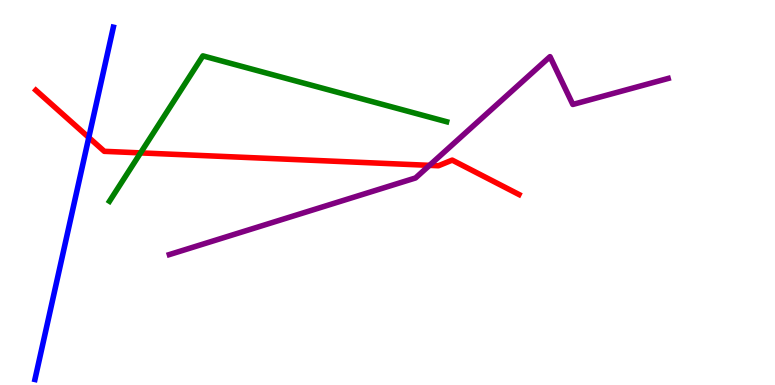[{'lines': ['blue', 'red'], 'intersections': [{'x': 1.15, 'y': 6.43}]}, {'lines': ['green', 'red'], 'intersections': [{'x': 1.81, 'y': 6.03}]}, {'lines': ['purple', 'red'], 'intersections': [{'x': 5.54, 'y': 5.71}]}, {'lines': ['blue', 'green'], 'intersections': []}, {'lines': ['blue', 'purple'], 'intersections': []}, {'lines': ['green', 'purple'], 'intersections': []}]